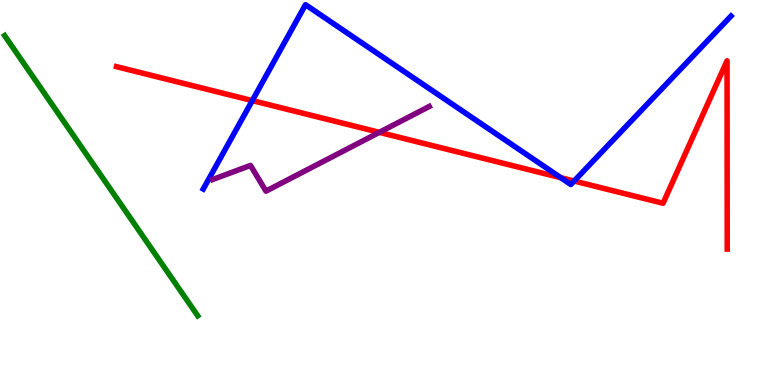[{'lines': ['blue', 'red'], 'intersections': [{'x': 3.26, 'y': 7.39}, {'x': 7.24, 'y': 5.39}, {'x': 7.41, 'y': 5.3}]}, {'lines': ['green', 'red'], 'intersections': []}, {'lines': ['purple', 'red'], 'intersections': [{'x': 4.89, 'y': 6.56}]}, {'lines': ['blue', 'green'], 'intersections': []}, {'lines': ['blue', 'purple'], 'intersections': []}, {'lines': ['green', 'purple'], 'intersections': []}]